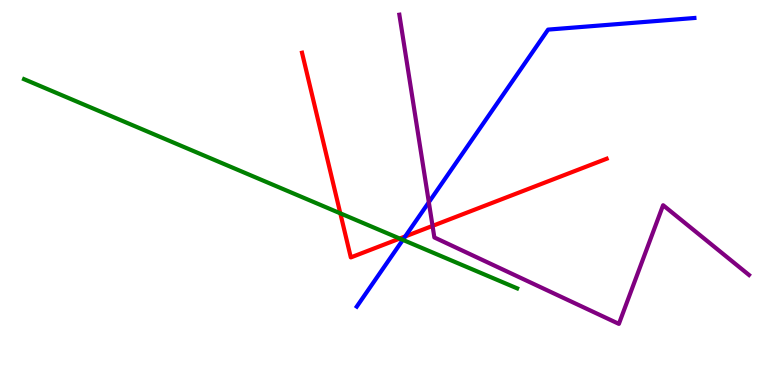[{'lines': ['blue', 'red'], 'intersections': [{'x': 5.23, 'y': 3.86}]}, {'lines': ['green', 'red'], 'intersections': [{'x': 4.39, 'y': 4.46}, {'x': 5.16, 'y': 3.8}]}, {'lines': ['purple', 'red'], 'intersections': [{'x': 5.58, 'y': 4.13}]}, {'lines': ['blue', 'green'], 'intersections': [{'x': 5.2, 'y': 3.77}]}, {'lines': ['blue', 'purple'], 'intersections': [{'x': 5.53, 'y': 4.75}]}, {'lines': ['green', 'purple'], 'intersections': []}]